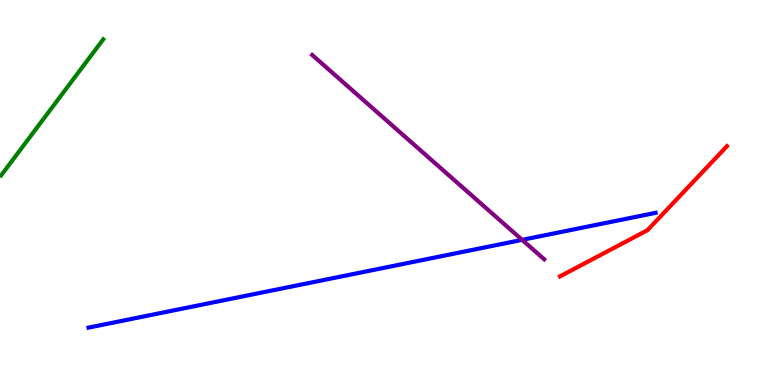[{'lines': ['blue', 'red'], 'intersections': []}, {'lines': ['green', 'red'], 'intersections': []}, {'lines': ['purple', 'red'], 'intersections': []}, {'lines': ['blue', 'green'], 'intersections': []}, {'lines': ['blue', 'purple'], 'intersections': [{'x': 6.74, 'y': 3.77}]}, {'lines': ['green', 'purple'], 'intersections': []}]